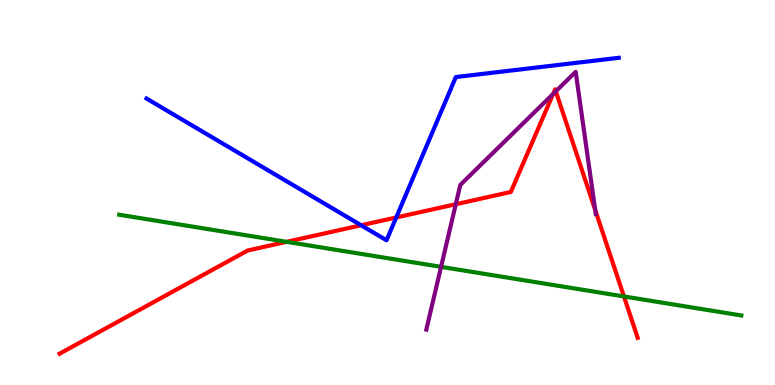[{'lines': ['blue', 'red'], 'intersections': [{'x': 4.66, 'y': 4.15}, {'x': 5.11, 'y': 4.35}]}, {'lines': ['green', 'red'], 'intersections': [{'x': 3.7, 'y': 3.72}, {'x': 8.05, 'y': 2.3}]}, {'lines': ['purple', 'red'], 'intersections': [{'x': 5.88, 'y': 4.7}, {'x': 7.14, 'y': 7.56}, {'x': 7.17, 'y': 7.63}, {'x': 7.68, 'y': 4.55}]}, {'lines': ['blue', 'green'], 'intersections': []}, {'lines': ['blue', 'purple'], 'intersections': []}, {'lines': ['green', 'purple'], 'intersections': [{'x': 5.69, 'y': 3.07}]}]